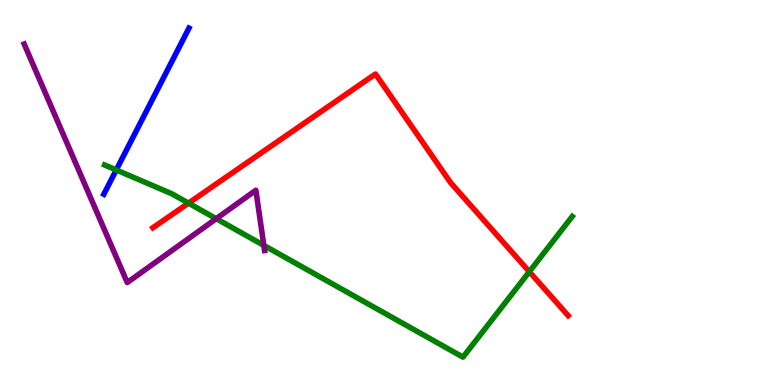[{'lines': ['blue', 'red'], 'intersections': []}, {'lines': ['green', 'red'], 'intersections': [{'x': 2.43, 'y': 4.72}, {'x': 6.83, 'y': 2.94}]}, {'lines': ['purple', 'red'], 'intersections': []}, {'lines': ['blue', 'green'], 'intersections': [{'x': 1.5, 'y': 5.59}]}, {'lines': ['blue', 'purple'], 'intersections': []}, {'lines': ['green', 'purple'], 'intersections': [{'x': 2.79, 'y': 4.32}, {'x': 3.4, 'y': 3.63}]}]